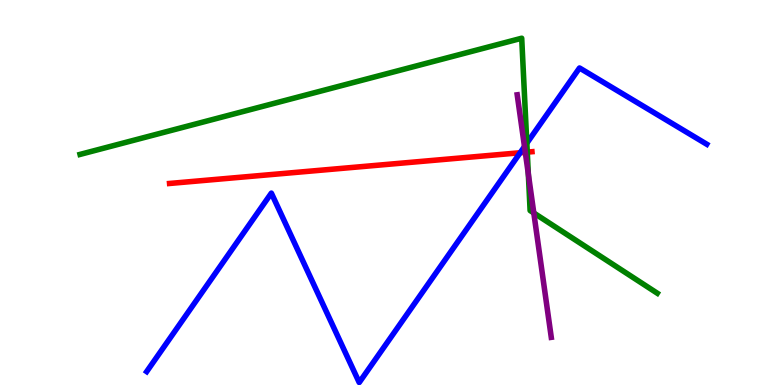[{'lines': ['blue', 'red'], 'intersections': [{'x': 6.71, 'y': 6.03}]}, {'lines': ['green', 'red'], 'intersections': [{'x': 6.8, 'y': 6.05}]}, {'lines': ['purple', 'red'], 'intersections': [{'x': 6.78, 'y': 6.04}]}, {'lines': ['blue', 'green'], 'intersections': [{'x': 6.8, 'y': 6.28}]}, {'lines': ['blue', 'purple'], 'intersections': [{'x': 6.77, 'y': 6.19}]}, {'lines': ['green', 'purple'], 'intersections': [{'x': 6.82, 'y': 5.48}, {'x': 6.89, 'y': 4.47}]}]